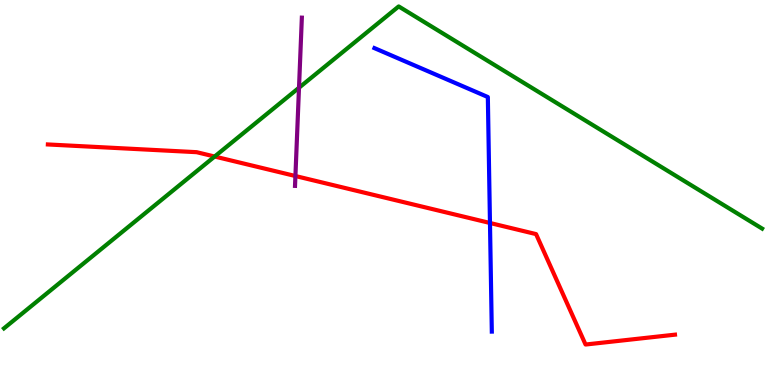[{'lines': ['blue', 'red'], 'intersections': [{'x': 6.32, 'y': 4.21}]}, {'lines': ['green', 'red'], 'intersections': [{'x': 2.77, 'y': 5.93}]}, {'lines': ['purple', 'red'], 'intersections': [{'x': 3.81, 'y': 5.43}]}, {'lines': ['blue', 'green'], 'intersections': []}, {'lines': ['blue', 'purple'], 'intersections': []}, {'lines': ['green', 'purple'], 'intersections': [{'x': 3.86, 'y': 7.72}]}]